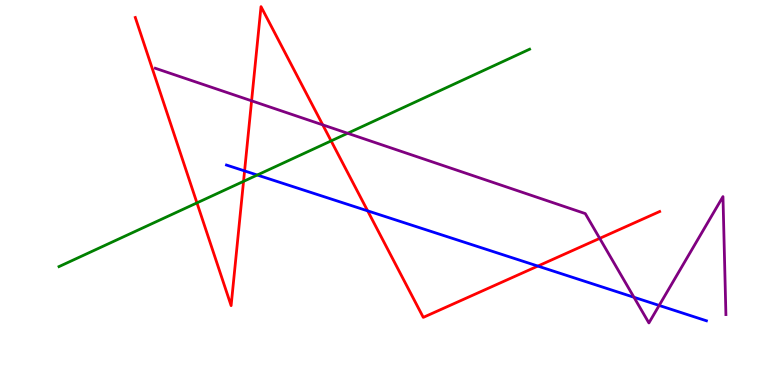[{'lines': ['blue', 'red'], 'intersections': [{'x': 3.16, 'y': 5.56}, {'x': 4.74, 'y': 4.52}, {'x': 6.94, 'y': 3.09}]}, {'lines': ['green', 'red'], 'intersections': [{'x': 2.54, 'y': 4.73}, {'x': 3.14, 'y': 5.29}, {'x': 4.27, 'y': 6.34}]}, {'lines': ['purple', 'red'], 'intersections': [{'x': 3.25, 'y': 7.38}, {'x': 4.16, 'y': 6.76}, {'x': 7.74, 'y': 3.81}]}, {'lines': ['blue', 'green'], 'intersections': [{'x': 3.32, 'y': 5.45}]}, {'lines': ['blue', 'purple'], 'intersections': [{'x': 8.18, 'y': 2.28}, {'x': 8.51, 'y': 2.07}]}, {'lines': ['green', 'purple'], 'intersections': [{'x': 4.49, 'y': 6.54}]}]